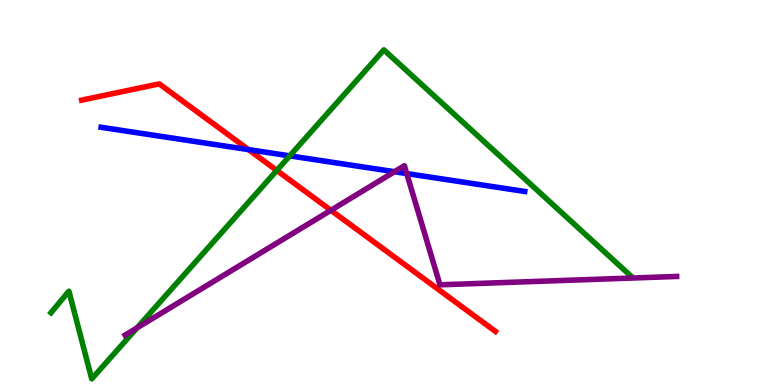[{'lines': ['blue', 'red'], 'intersections': [{'x': 3.21, 'y': 6.11}]}, {'lines': ['green', 'red'], 'intersections': [{'x': 3.57, 'y': 5.57}]}, {'lines': ['purple', 'red'], 'intersections': [{'x': 4.27, 'y': 4.54}]}, {'lines': ['blue', 'green'], 'intersections': [{'x': 3.74, 'y': 5.95}]}, {'lines': ['blue', 'purple'], 'intersections': [{'x': 5.09, 'y': 5.54}, {'x': 5.25, 'y': 5.49}]}, {'lines': ['green', 'purple'], 'intersections': [{'x': 1.77, 'y': 1.48}]}]